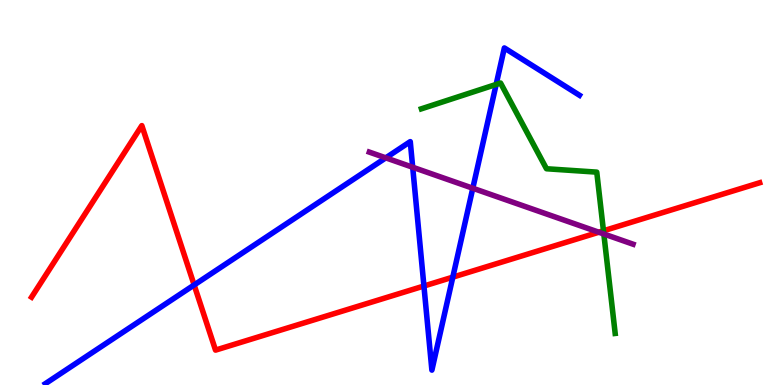[{'lines': ['blue', 'red'], 'intersections': [{'x': 2.51, 'y': 2.6}, {'x': 5.47, 'y': 2.57}, {'x': 5.84, 'y': 2.8}]}, {'lines': ['green', 'red'], 'intersections': [{'x': 7.79, 'y': 4.01}]}, {'lines': ['purple', 'red'], 'intersections': [{'x': 7.73, 'y': 3.97}]}, {'lines': ['blue', 'green'], 'intersections': [{'x': 6.4, 'y': 7.81}]}, {'lines': ['blue', 'purple'], 'intersections': [{'x': 4.98, 'y': 5.9}, {'x': 5.33, 'y': 5.66}, {'x': 6.1, 'y': 5.11}]}, {'lines': ['green', 'purple'], 'intersections': [{'x': 7.79, 'y': 3.92}]}]